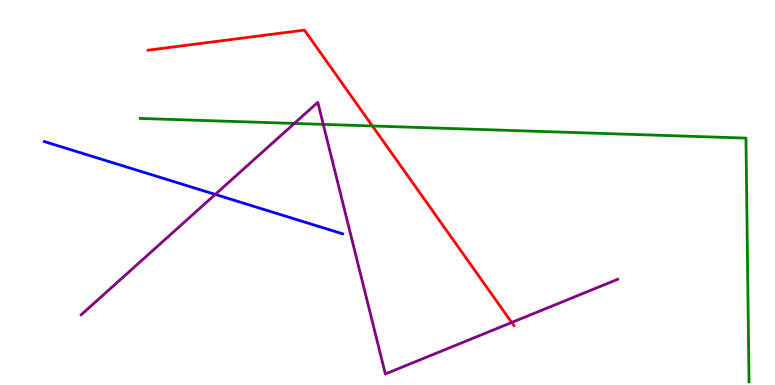[{'lines': ['blue', 'red'], 'intersections': []}, {'lines': ['green', 'red'], 'intersections': [{'x': 4.81, 'y': 6.73}]}, {'lines': ['purple', 'red'], 'intersections': [{'x': 6.6, 'y': 1.62}]}, {'lines': ['blue', 'green'], 'intersections': []}, {'lines': ['blue', 'purple'], 'intersections': [{'x': 2.78, 'y': 4.95}]}, {'lines': ['green', 'purple'], 'intersections': [{'x': 3.8, 'y': 6.79}, {'x': 4.17, 'y': 6.77}]}]